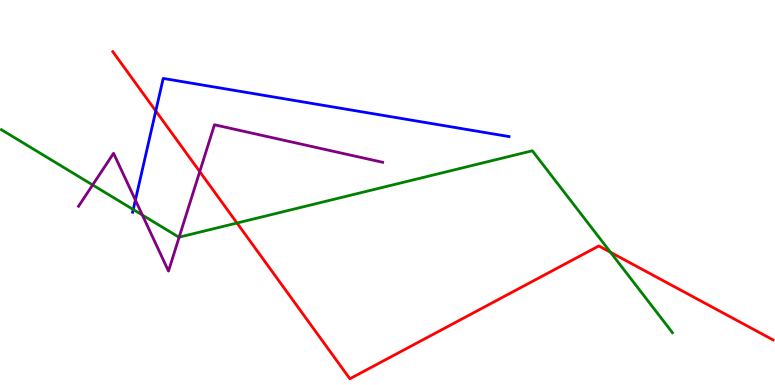[{'lines': ['blue', 'red'], 'intersections': [{'x': 2.01, 'y': 7.12}]}, {'lines': ['green', 'red'], 'intersections': [{'x': 3.06, 'y': 4.21}, {'x': 7.88, 'y': 3.45}]}, {'lines': ['purple', 'red'], 'intersections': [{'x': 2.58, 'y': 5.54}]}, {'lines': ['blue', 'green'], 'intersections': [{'x': 1.72, 'y': 4.56}]}, {'lines': ['blue', 'purple'], 'intersections': [{'x': 1.75, 'y': 4.8}]}, {'lines': ['green', 'purple'], 'intersections': [{'x': 1.2, 'y': 5.2}, {'x': 1.84, 'y': 4.41}, {'x': 2.31, 'y': 3.84}]}]